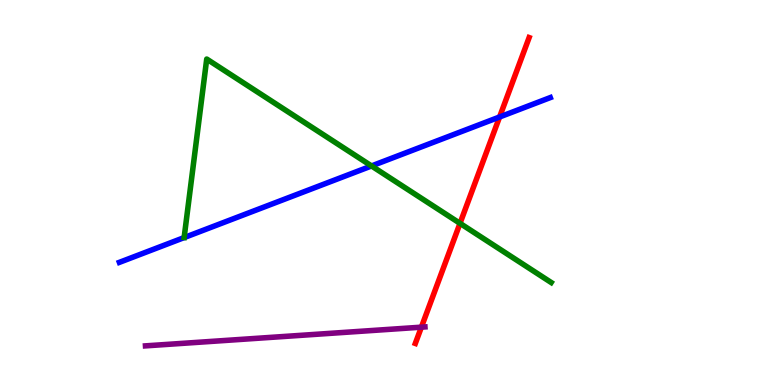[{'lines': ['blue', 'red'], 'intersections': [{'x': 6.45, 'y': 6.96}]}, {'lines': ['green', 'red'], 'intersections': [{'x': 5.94, 'y': 4.2}]}, {'lines': ['purple', 'red'], 'intersections': [{'x': 5.44, 'y': 1.5}]}, {'lines': ['blue', 'green'], 'intersections': [{'x': 4.79, 'y': 5.69}]}, {'lines': ['blue', 'purple'], 'intersections': []}, {'lines': ['green', 'purple'], 'intersections': []}]